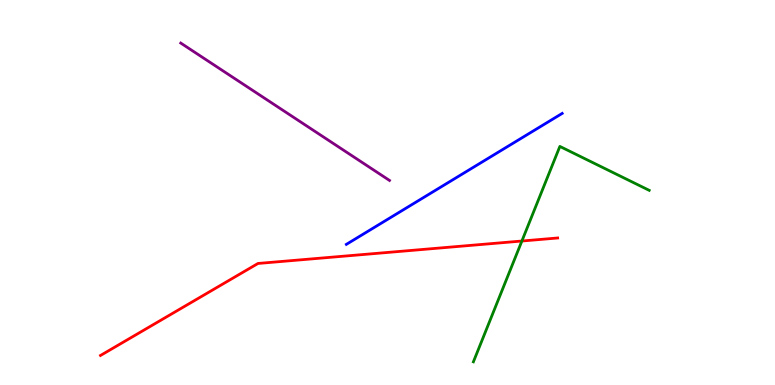[{'lines': ['blue', 'red'], 'intersections': []}, {'lines': ['green', 'red'], 'intersections': [{'x': 6.73, 'y': 3.74}]}, {'lines': ['purple', 'red'], 'intersections': []}, {'lines': ['blue', 'green'], 'intersections': []}, {'lines': ['blue', 'purple'], 'intersections': []}, {'lines': ['green', 'purple'], 'intersections': []}]